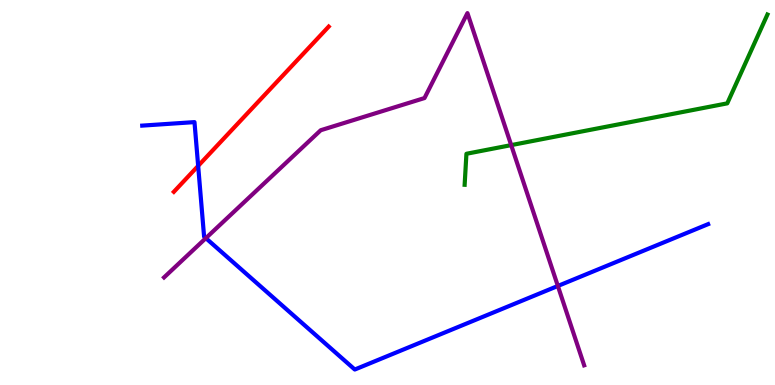[{'lines': ['blue', 'red'], 'intersections': [{'x': 2.56, 'y': 5.69}]}, {'lines': ['green', 'red'], 'intersections': []}, {'lines': ['purple', 'red'], 'intersections': []}, {'lines': ['blue', 'green'], 'intersections': []}, {'lines': ['blue', 'purple'], 'intersections': [{'x': 2.66, 'y': 3.81}, {'x': 7.2, 'y': 2.57}]}, {'lines': ['green', 'purple'], 'intersections': [{'x': 6.6, 'y': 6.23}]}]